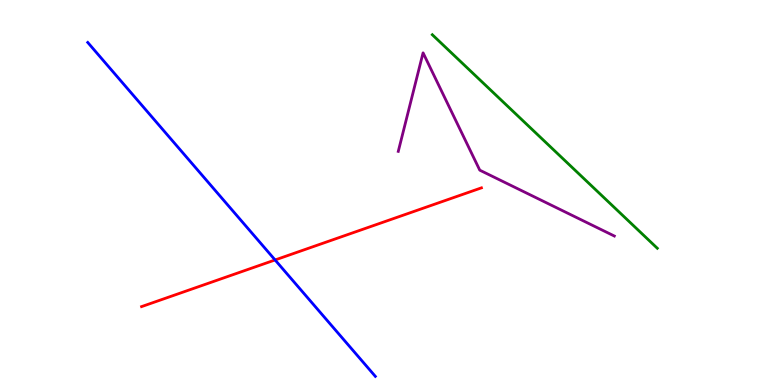[{'lines': ['blue', 'red'], 'intersections': [{'x': 3.55, 'y': 3.25}]}, {'lines': ['green', 'red'], 'intersections': []}, {'lines': ['purple', 'red'], 'intersections': []}, {'lines': ['blue', 'green'], 'intersections': []}, {'lines': ['blue', 'purple'], 'intersections': []}, {'lines': ['green', 'purple'], 'intersections': []}]